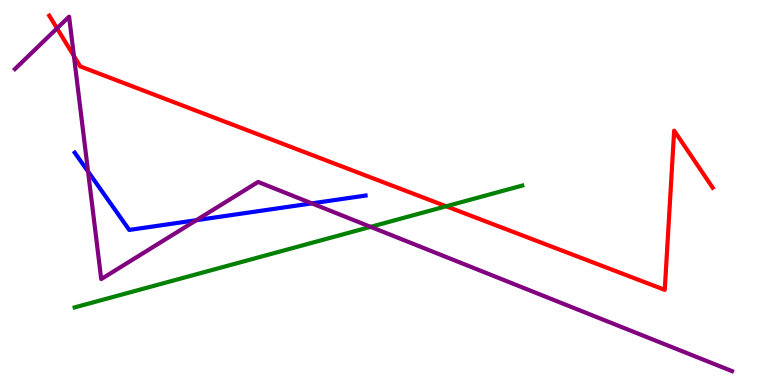[{'lines': ['blue', 'red'], 'intersections': []}, {'lines': ['green', 'red'], 'intersections': [{'x': 5.76, 'y': 4.64}]}, {'lines': ['purple', 'red'], 'intersections': [{'x': 0.736, 'y': 9.26}, {'x': 0.954, 'y': 8.55}]}, {'lines': ['blue', 'green'], 'intersections': []}, {'lines': ['blue', 'purple'], 'intersections': [{'x': 1.14, 'y': 5.54}, {'x': 2.53, 'y': 4.28}, {'x': 4.02, 'y': 4.72}]}, {'lines': ['green', 'purple'], 'intersections': [{'x': 4.78, 'y': 4.11}]}]